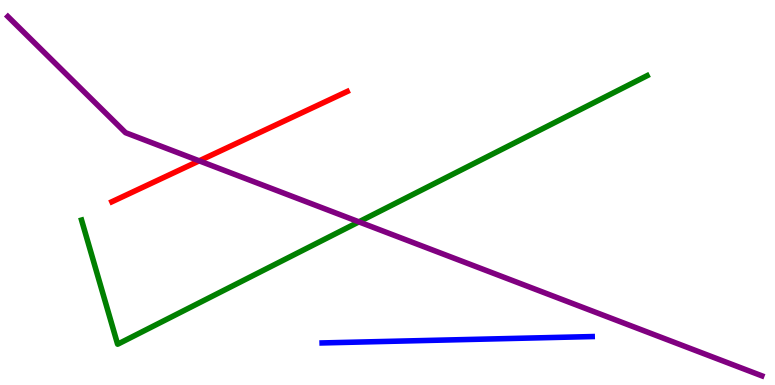[{'lines': ['blue', 'red'], 'intersections': []}, {'lines': ['green', 'red'], 'intersections': []}, {'lines': ['purple', 'red'], 'intersections': [{'x': 2.57, 'y': 5.82}]}, {'lines': ['blue', 'green'], 'intersections': []}, {'lines': ['blue', 'purple'], 'intersections': []}, {'lines': ['green', 'purple'], 'intersections': [{'x': 4.63, 'y': 4.24}]}]